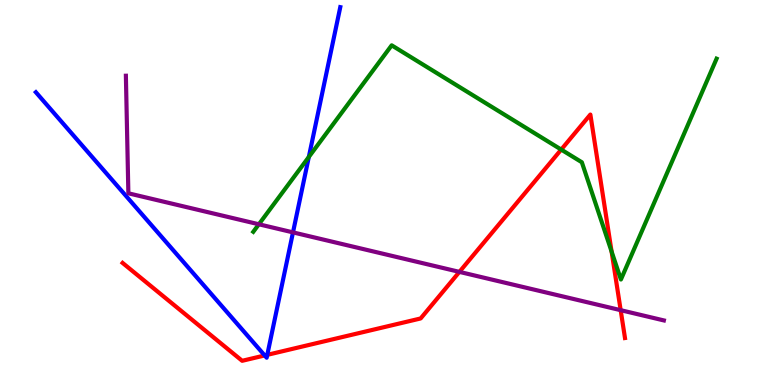[{'lines': ['blue', 'red'], 'intersections': [{'x': 3.42, 'y': 0.767}, {'x': 3.45, 'y': 0.783}]}, {'lines': ['green', 'red'], 'intersections': [{'x': 7.24, 'y': 6.11}, {'x': 7.89, 'y': 3.47}]}, {'lines': ['purple', 'red'], 'intersections': [{'x': 5.93, 'y': 2.94}, {'x': 8.01, 'y': 1.94}]}, {'lines': ['blue', 'green'], 'intersections': [{'x': 3.98, 'y': 5.92}]}, {'lines': ['blue', 'purple'], 'intersections': [{'x': 3.78, 'y': 3.96}]}, {'lines': ['green', 'purple'], 'intersections': [{'x': 3.34, 'y': 4.17}]}]